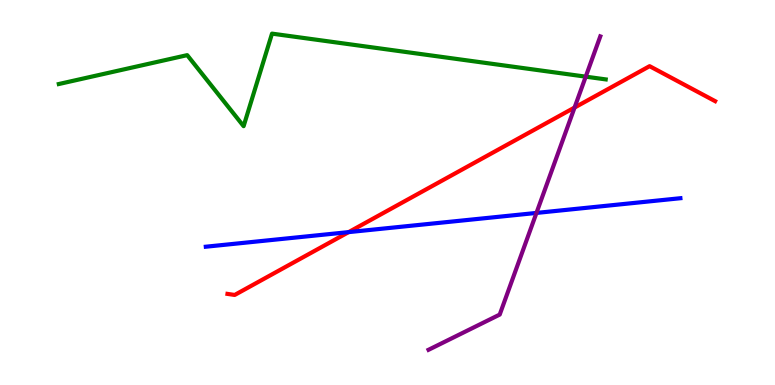[{'lines': ['blue', 'red'], 'intersections': [{'x': 4.5, 'y': 3.97}]}, {'lines': ['green', 'red'], 'intersections': []}, {'lines': ['purple', 'red'], 'intersections': [{'x': 7.41, 'y': 7.21}]}, {'lines': ['blue', 'green'], 'intersections': []}, {'lines': ['blue', 'purple'], 'intersections': [{'x': 6.92, 'y': 4.47}]}, {'lines': ['green', 'purple'], 'intersections': [{'x': 7.56, 'y': 8.01}]}]